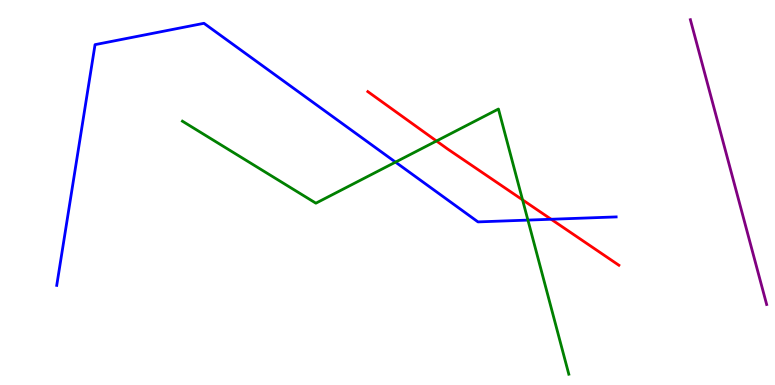[{'lines': ['blue', 'red'], 'intersections': [{'x': 7.11, 'y': 4.3}]}, {'lines': ['green', 'red'], 'intersections': [{'x': 5.63, 'y': 6.34}, {'x': 6.74, 'y': 4.81}]}, {'lines': ['purple', 'red'], 'intersections': []}, {'lines': ['blue', 'green'], 'intersections': [{'x': 5.1, 'y': 5.79}, {'x': 6.81, 'y': 4.28}]}, {'lines': ['blue', 'purple'], 'intersections': []}, {'lines': ['green', 'purple'], 'intersections': []}]